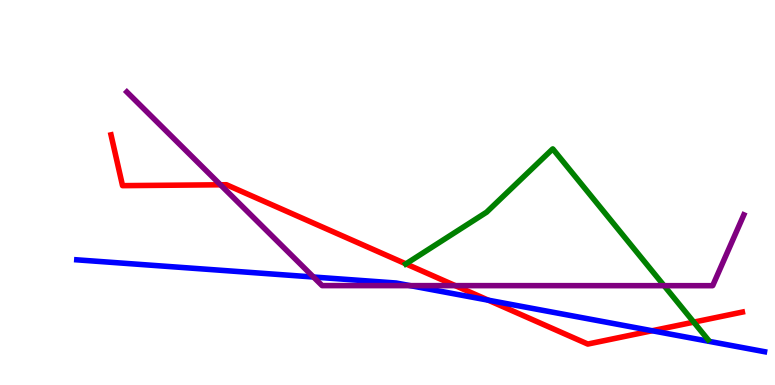[{'lines': ['blue', 'red'], 'intersections': [{'x': 6.3, 'y': 2.2}, {'x': 8.41, 'y': 1.41}]}, {'lines': ['green', 'red'], 'intersections': [{'x': 5.24, 'y': 3.15}, {'x': 8.95, 'y': 1.63}]}, {'lines': ['purple', 'red'], 'intersections': [{'x': 2.84, 'y': 5.2}, {'x': 5.87, 'y': 2.58}]}, {'lines': ['blue', 'green'], 'intersections': []}, {'lines': ['blue', 'purple'], 'intersections': [{'x': 4.04, 'y': 2.8}, {'x': 5.29, 'y': 2.58}]}, {'lines': ['green', 'purple'], 'intersections': [{'x': 8.57, 'y': 2.58}]}]